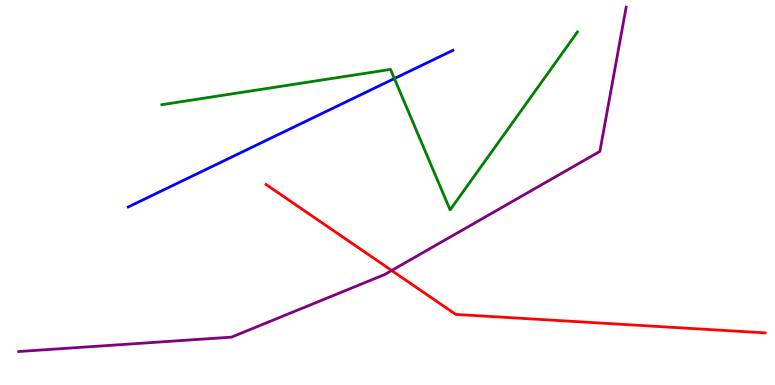[{'lines': ['blue', 'red'], 'intersections': []}, {'lines': ['green', 'red'], 'intersections': []}, {'lines': ['purple', 'red'], 'intersections': [{'x': 5.05, 'y': 2.97}]}, {'lines': ['blue', 'green'], 'intersections': [{'x': 5.09, 'y': 7.96}]}, {'lines': ['blue', 'purple'], 'intersections': []}, {'lines': ['green', 'purple'], 'intersections': []}]